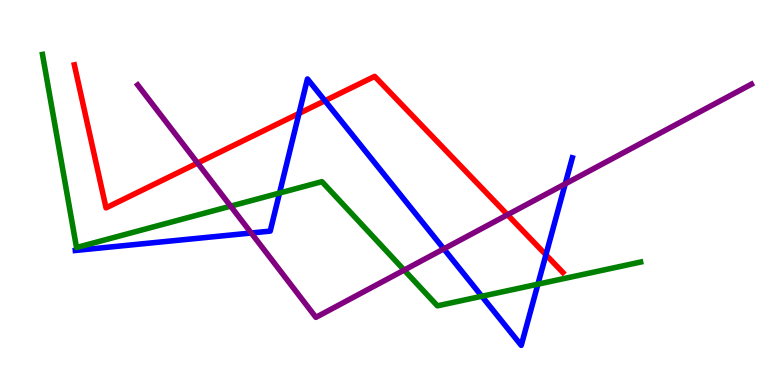[{'lines': ['blue', 'red'], 'intersections': [{'x': 3.86, 'y': 7.05}, {'x': 4.19, 'y': 7.38}, {'x': 7.04, 'y': 3.38}]}, {'lines': ['green', 'red'], 'intersections': []}, {'lines': ['purple', 'red'], 'intersections': [{'x': 2.55, 'y': 5.76}, {'x': 6.55, 'y': 4.42}]}, {'lines': ['blue', 'green'], 'intersections': [{'x': 3.61, 'y': 4.99}, {'x': 6.22, 'y': 2.3}, {'x': 6.94, 'y': 2.62}]}, {'lines': ['blue', 'purple'], 'intersections': [{'x': 3.24, 'y': 3.95}, {'x': 5.73, 'y': 3.54}, {'x': 7.29, 'y': 5.22}]}, {'lines': ['green', 'purple'], 'intersections': [{'x': 2.98, 'y': 4.65}, {'x': 5.22, 'y': 2.98}]}]